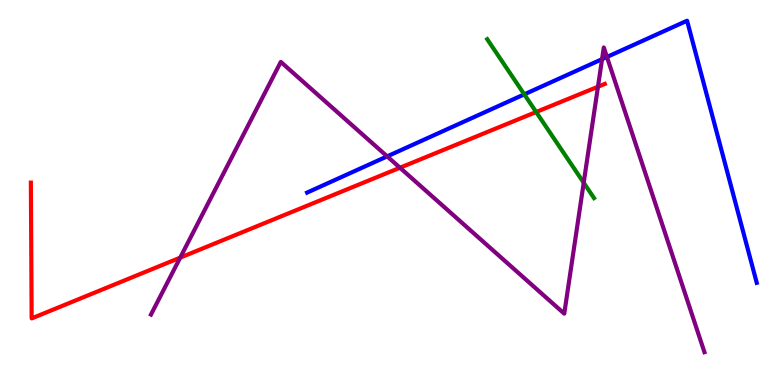[{'lines': ['blue', 'red'], 'intersections': []}, {'lines': ['green', 'red'], 'intersections': [{'x': 6.92, 'y': 7.09}]}, {'lines': ['purple', 'red'], 'intersections': [{'x': 2.33, 'y': 3.31}, {'x': 5.16, 'y': 5.64}, {'x': 7.72, 'y': 7.75}]}, {'lines': ['blue', 'green'], 'intersections': [{'x': 6.76, 'y': 7.55}]}, {'lines': ['blue', 'purple'], 'intersections': [{'x': 5.0, 'y': 5.94}, {'x': 7.77, 'y': 8.46}, {'x': 7.83, 'y': 8.52}]}, {'lines': ['green', 'purple'], 'intersections': [{'x': 7.53, 'y': 5.25}]}]